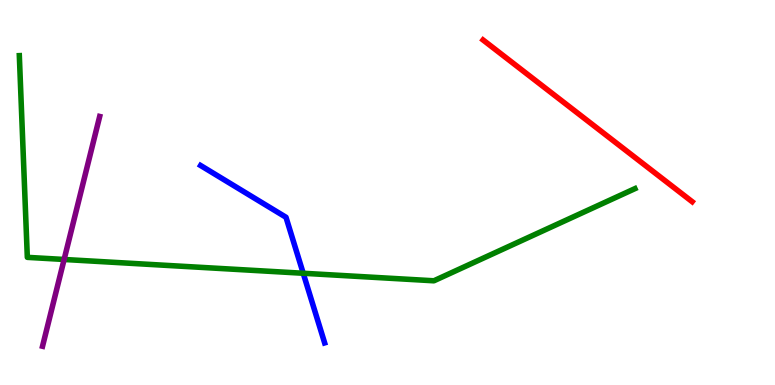[{'lines': ['blue', 'red'], 'intersections': []}, {'lines': ['green', 'red'], 'intersections': []}, {'lines': ['purple', 'red'], 'intersections': []}, {'lines': ['blue', 'green'], 'intersections': [{'x': 3.91, 'y': 2.9}]}, {'lines': ['blue', 'purple'], 'intersections': []}, {'lines': ['green', 'purple'], 'intersections': [{'x': 0.827, 'y': 3.26}]}]